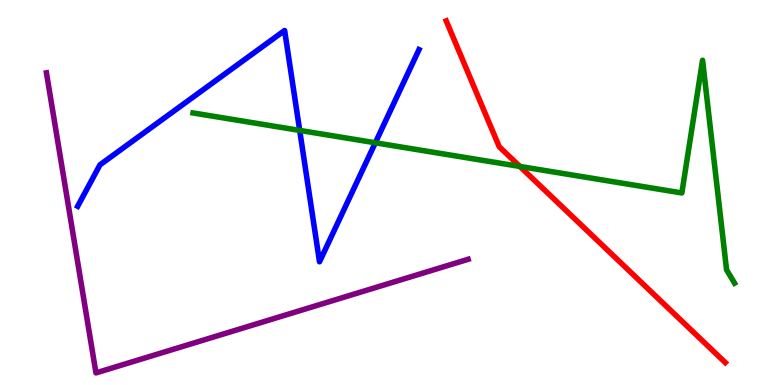[{'lines': ['blue', 'red'], 'intersections': []}, {'lines': ['green', 'red'], 'intersections': [{'x': 6.71, 'y': 5.68}]}, {'lines': ['purple', 'red'], 'intersections': []}, {'lines': ['blue', 'green'], 'intersections': [{'x': 3.87, 'y': 6.61}, {'x': 4.84, 'y': 6.29}]}, {'lines': ['blue', 'purple'], 'intersections': []}, {'lines': ['green', 'purple'], 'intersections': []}]